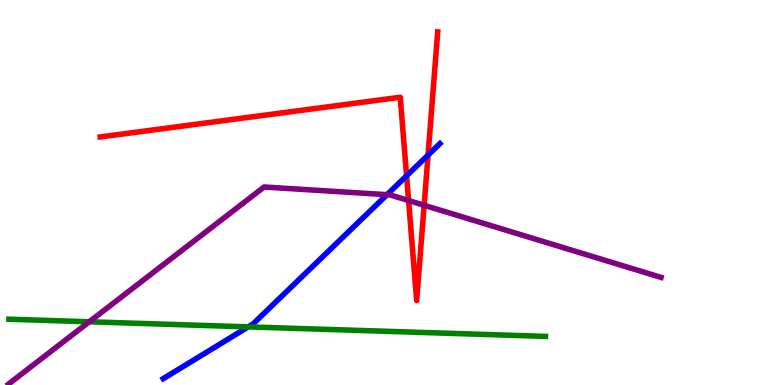[{'lines': ['blue', 'red'], 'intersections': [{'x': 5.25, 'y': 5.43}, {'x': 5.52, 'y': 5.97}]}, {'lines': ['green', 'red'], 'intersections': []}, {'lines': ['purple', 'red'], 'intersections': [{'x': 5.27, 'y': 4.79}, {'x': 5.47, 'y': 4.67}]}, {'lines': ['blue', 'green'], 'intersections': [{'x': 3.2, 'y': 1.51}]}, {'lines': ['blue', 'purple'], 'intersections': [{'x': 4.99, 'y': 4.94}]}, {'lines': ['green', 'purple'], 'intersections': [{'x': 1.15, 'y': 1.64}]}]